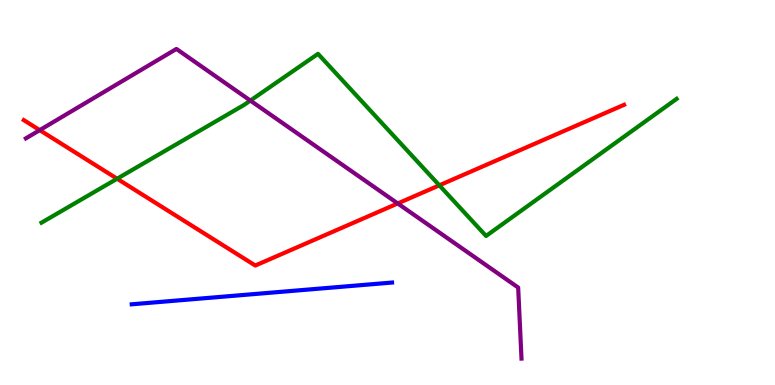[{'lines': ['blue', 'red'], 'intersections': []}, {'lines': ['green', 'red'], 'intersections': [{'x': 1.51, 'y': 5.36}, {'x': 5.67, 'y': 5.19}]}, {'lines': ['purple', 'red'], 'intersections': [{'x': 0.513, 'y': 6.62}, {'x': 5.13, 'y': 4.72}]}, {'lines': ['blue', 'green'], 'intersections': []}, {'lines': ['blue', 'purple'], 'intersections': []}, {'lines': ['green', 'purple'], 'intersections': [{'x': 3.23, 'y': 7.39}]}]